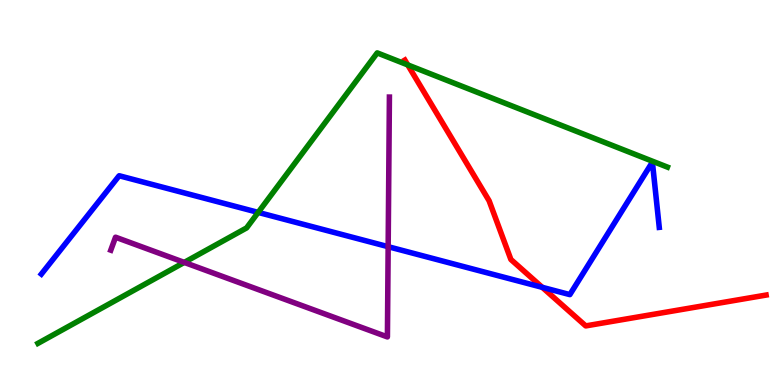[{'lines': ['blue', 'red'], 'intersections': [{'x': 7.0, 'y': 2.54}]}, {'lines': ['green', 'red'], 'intersections': [{'x': 5.26, 'y': 8.31}]}, {'lines': ['purple', 'red'], 'intersections': []}, {'lines': ['blue', 'green'], 'intersections': [{'x': 3.33, 'y': 4.48}]}, {'lines': ['blue', 'purple'], 'intersections': [{'x': 5.01, 'y': 3.59}]}, {'lines': ['green', 'purple'], 'intersections': [{'x': 2.38, 'y': 3.18}]}]